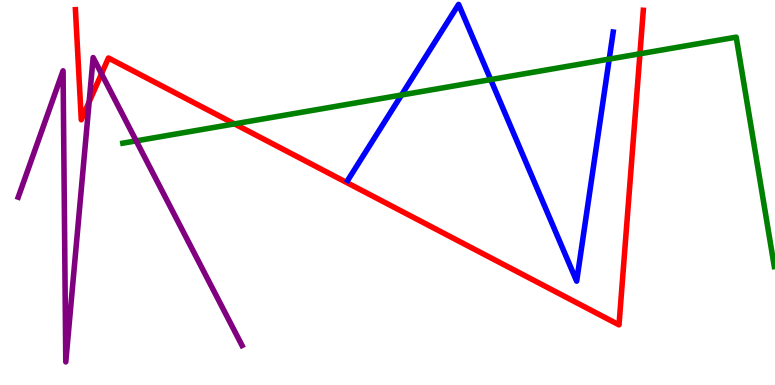[{'lines': ['blue', 'red'], 'intersections': []}, {'lines': ['green', 'red'], 'intersections': [{'x': 3.03, 'y': 6.78}, {'x': 8.26, 'y': 8.6}]}, {'lines': ['purple', 'red'], 'intersections': [{'x': 1.15, 'y': 7.35}, {'x': 1.31, 'y': 8.08}]}, {'lines': ['blue', 'green'], 'intersections': [{'x': 5.18, 'y': 7.53}, {'x': 6.33, 'y': 7.93}, {'x': 7.86, 'y': 8.47}]}, {'lines': ['blue', 'purple'], 'intersections': []}, {'lines': ['green', 'purple'], 'intersections': [{'x': 1.76, 'y': 6.34}]}]